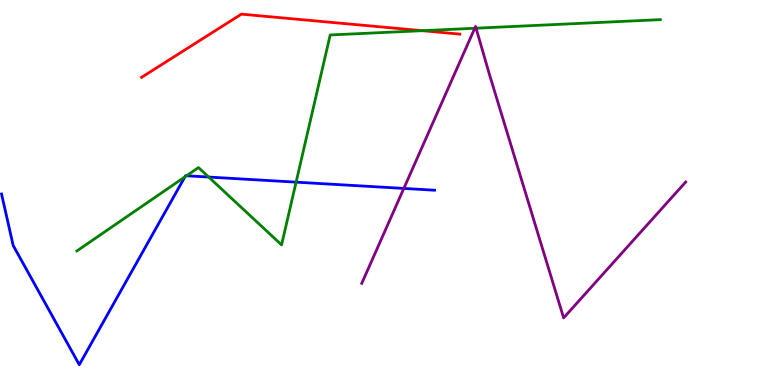[{'lines': ['blue', 'red'], 'intersections': []}, {'lines': ['green', 'red'], 'intersections': [{'x': 5.45, 'y': 9.2}]}, {'lines': ['purple', 'red'], 'intersections': []}, {'lines': ['blue', 'green'], 'intersections': [{'x': 2.39, 'y': 5.41}, {'x': 2.41, 'y': 5.43}, {'x': 2.69, 'y': 5.4}, {'x': 3.82, 'y': 5.27}]}, {'lines': ['blue', 'purple'], 'intersections': [{'x': 5.21, 'y': 5.11}]}, {'lines': ['green', 'purple'], 'intersections': [{'x': 6.13, 'y': 9.27}, {'x': 6.14, 'y': 9.27}]}]